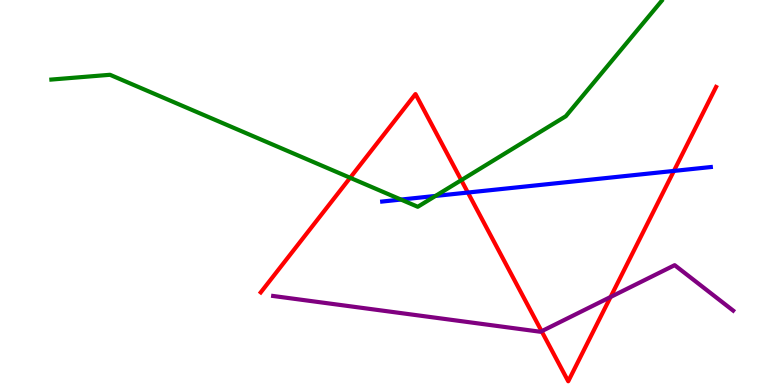[{'lines': ['blue', 'red'], 'intersections': [{'x': 6.04, 'y': 5.0}, {'x': 8.7, 'y': 5.56}]}, {'lines': ['green', 'red'], 'intersections': [{'x': 4.52, 'y': 5.38}, {'x': 5.95, 'y': 5.32}]}, {'lines': ['purple', 'red'], 'intersections': [{'x': 6.99, 'y': 1.4}, {'x': 7.88, 'y': 2.29}]}, {'lines': ['blue', 'green'], 'intersections': [{'x': 5.17, 'y': 4.82}, {'x': 5.62, 'y': 4.91}]}, {'lines': ['blue', 'purple'], 'intersections': []}, {'lines': ['green', 'purple'], 'intersections': []}]